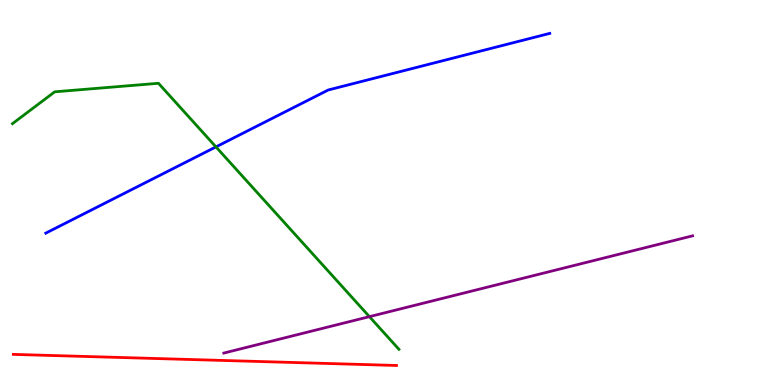[{'lines': ['blue', 'red'], 'intersections': []}, {'lines': ['green', 'red'], 'intersections': []}, {'lines': ['purple', 'red'], 'intersections': []}, {'lines': ['blue', 'green'], 'intersections': [{'x': 2.79, 'y': 6.18}]}, {'lines': ['blue', 'purple'], 'intersections': []}, {'lines': ['green', 'purple'], 'intersections': [{'x': 4.77, 'y': 1.78}]}]